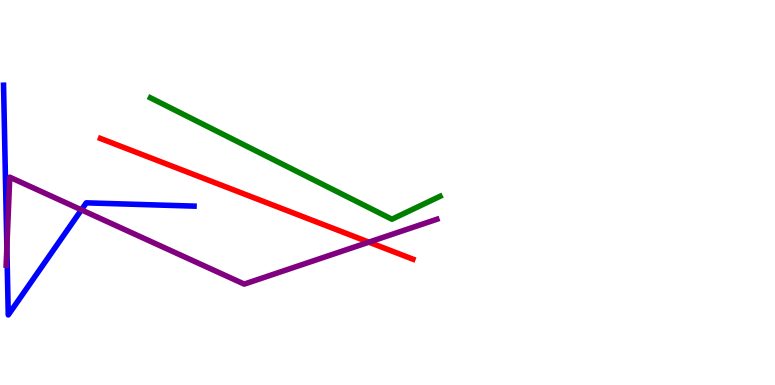[{'lines': ['blue', 'red'], 'intersections': []}, {'lines': ['green', 'red'], 'intersections': []}, {'lines': ['purple', 'red'], 'intersections': [{'x': 4.76, 'y': 3.71}]}, {'lines': ['blue', 'green'], 'intersections': []}, {'lines': ['blue', 'purple'], 'intersections': [{'x': 0.0887, 'y': 3.57}, {'x': 1.05, 'y': 4.55}]}, {'lines': ['green', 'purple'], 'intersections': []}]